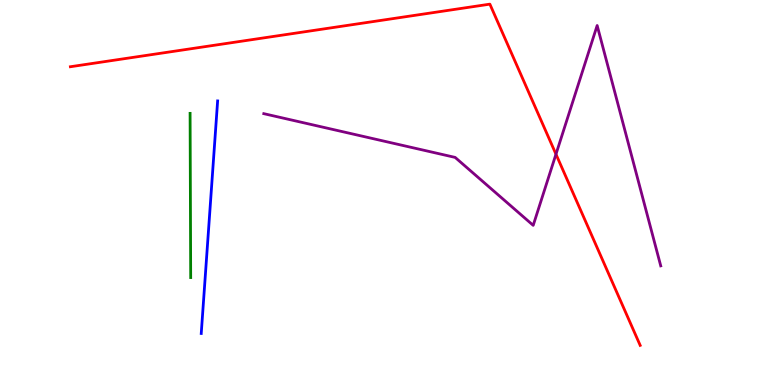[{'lines': ['blue', 'red'], 'intersections': []}, {'lines': ['green', 'red'], 'intersections': []}, {'lines': ['purple', 'red'], 'intersections': [{'x': 7.17, 'y': 5.99}]}, {'lines': ['blue', 'green'], 'intersections': []}, {'lines': ['blue', 'purple'], 'intersections': []}, {'lines': ['green', 'purple'], 'intersections': []}]